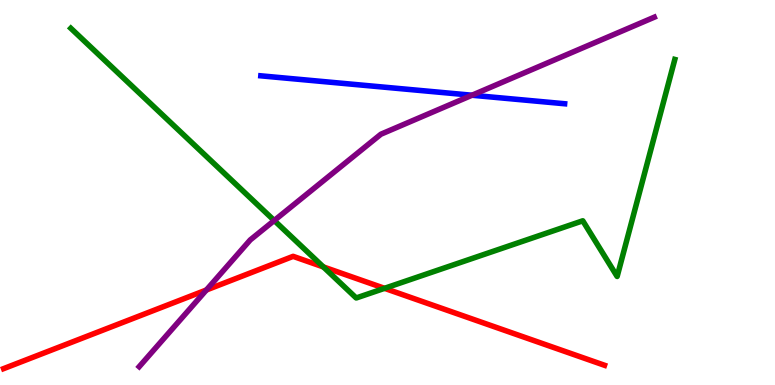[{'lines': ['blue', 'red'], 'intersections': []}, {'lines': ['green', 'red'], 'intersections': [{'x': 4.17, 'y': 3.07}, {'x': 4.96, 'y': 2.51}]}, {'lines': ['purple', 'red'], 'intersections': [{'x': 2.66, 'y': 2.47}]}, {'lines': ['blue', 'green'], 'intersections': []}, {'lines': ['blue', 'purple'], 'intersections': [{'x': 6.09, 'y': 7.53}]}, {'lines': ['green', 'purple'], 'intersections': [{'x': 3.54, 'y': 4.27}]}]